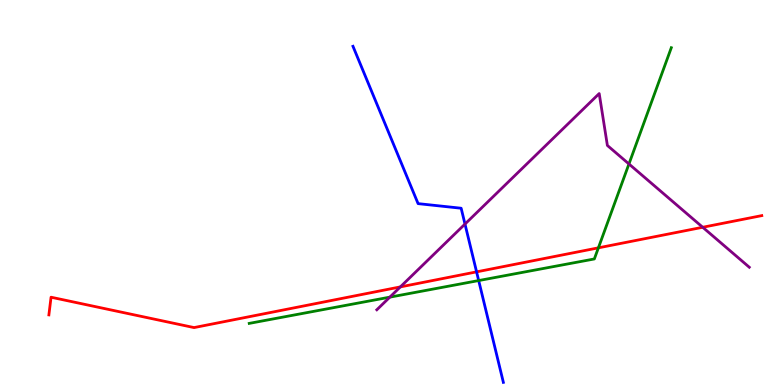[{'lines': ['blue', 'red'], 'intersections': [{'x': 6.15, 'y': 2.94}]}, {'lines': ['green', 'red'], 'intersections': [{'x': 7.72, 'y': 3.56}]}, {'lines': ['purple', 'red'], 'intersections': [{'x': 5.17, 'y': 2.55}, {'x': 9.07, 'y': 4.1}]}, {'lines': ['blue', 'green'], 'intersections': [{'x': 6.18, 'y': 2.71}]}, {'lines': ['blue', 'purple'], 'intersections': [{'x': 6.0, 'y': 4.18}]}, {'lines': ['green', 'purple'], 'intersections': [{'x': 5.03, 'y': 2.28}, {'x': 8.12, 'y': 5.74}]}]